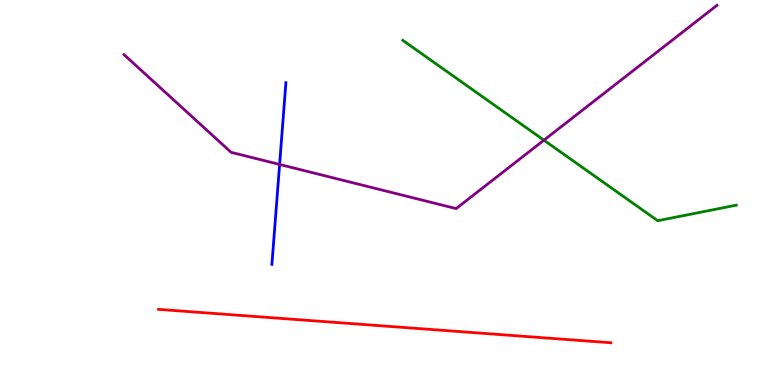[{'lines': ['blue', 'red'], 'intersections': []}, {'lines': ['green', 'red'], 'intersections': []}, {'lines': ['purple', 'red'], 'intersections': []}, {'lines': ['blue', 'green'], 'intersections': []}, {'lines': ['blue', 'purple'], 'intersections': [{'x': 3.61, 'y': 5.73}]}, {'lines': ['green', 'purple'], 'intersections': [{'x': 7.02, 'y': 6.36}]}]